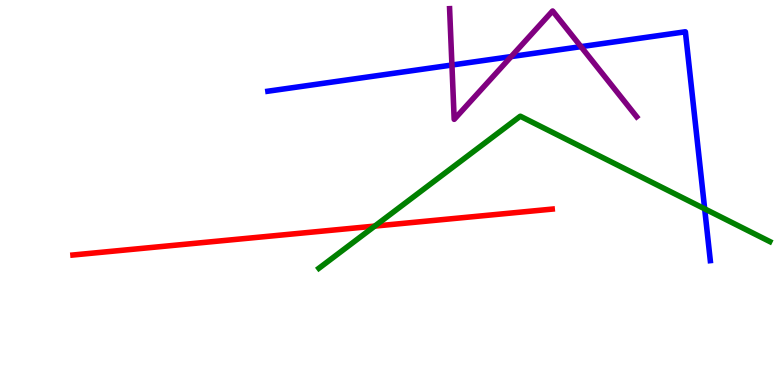[{'lines': ['blue', 'red'], 'intersections': []}, {'lines': ['green', 'red'], 'intersections': [{'x': 4.84, 'y': 4.13}]}, {'lines': ['purple', 'red'], 'intersections': []}, {'lines': ['blue', 'green'], 'intersections': [{'x': 9.09, 'y': 4.58}]}, {'lines': ['blue', 'purple'], 'intersections': [{'x': 5.83, 'y': 8.31}, {'x': 6.6, 'y': 8.53}, {'x': 7.5, 'y': 8.79}]}, {'lines': ['green', 'purple'], 'intersections': []}]